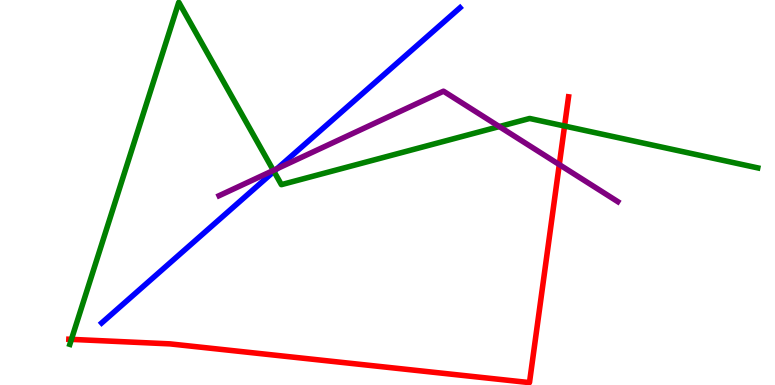[{'lines': ['blue', 'red'], 'intersections': []}, {'lines': ['green', 'red'], 'intersections': [{'x': 0.922, 'y': 1.19}, {'x': 7.28, 'y': 6.73}]}, {'lines': ['purple', 'red'], 'intersections': [{'x': 7.22, 'y': 5.73}]}, {'lines': ['blue', 'green'], 'intersections': [{'x': 3.53, 'y': 5.55}]}, {'lines': ['blue', 'purple'], 'intersections': [{'x': 3.57, 'y': 5.62}]}, {'lines': ['green', 'purple'], 'intersections': [{'x': 3.53, 'y': 5.57}, {'x': 6.44, 'y': 6.71}]}]